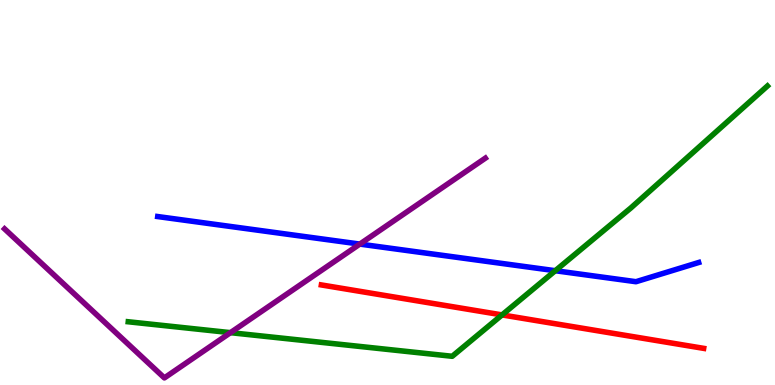[{'lines': ['blue', 'red'], 'intersections': []}, {'lines': ['green', 'red'], 'intersections': [{'x': 6.48, 'y': 1.82}]}, {'lines': ['purple', 'red'], 'intersections': []}, {'lines': ['blue', 'green'], 'intersections': [{'x': 7.16, 'y': 2.97}]}, {'lines': ['blue', 'purple'], 'intersections': [{'x': 4.64, 'y': 3.66}]}, {'lines': ['green', 'purple'], 'intersections': [{'x': 2.97, 'y': 1.36}]}]